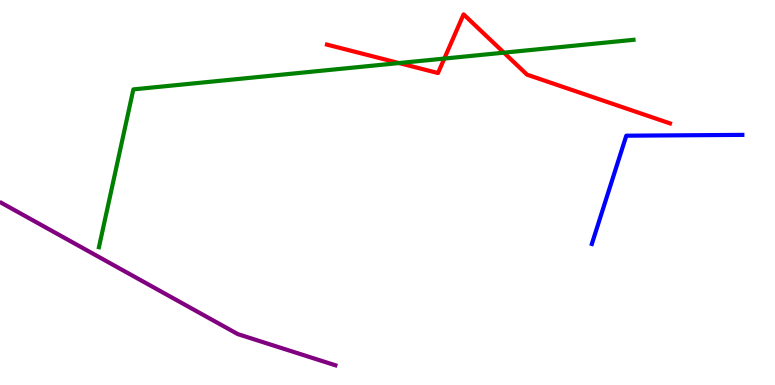[{'lines': ['blue', 'red'], 'intersections': []}, {'lines': ['green', 'red'], 'intersections': [{'x': 5.15, 'y': 8.36}, {'x': 5.73, 'y': 8.48}, {'x': 6.5, 'y': 8.63}]}, {'lines': ['purple', 'red'], 'intersections': []}, {'lines': ['blue', 'green'], 'intersections': []}, {'lines': ['blue', 'purple'], 'intersections': []}, {'lines': ['green', 'purple'], 'intersections': []}]